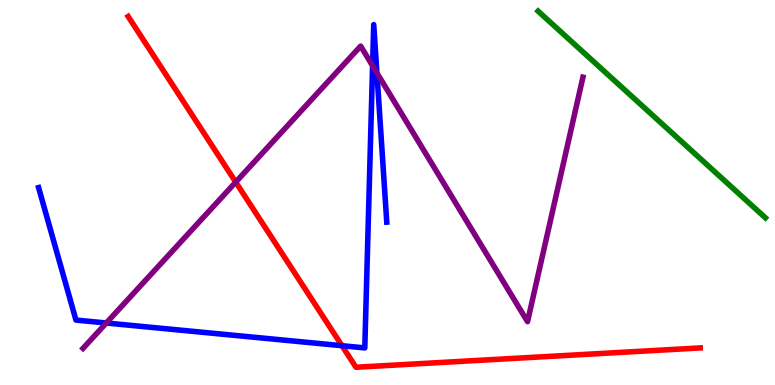[{'lines': ['blue', 'red'], 'intersections': [{'x': 4.41, 'y': 1.02}]}, {'lines': ['green', 'red'], 'intersections': []}, {'lines': ['purple', 'red'], 'intersections': [{'x': 3.04, 'y': 5.27}]}, {'lines': ['blue', 'green'], 'intersections': []}, {'lines': ['blue', 'purple'], 'intersections': [{'x': 1.37, 'y': 1.61}, {'x': 4.81, 'y': 8.29}, {'x': 4.86, 'y': 8.11}]}, {'lines': ['green', 'purple'], 'intersections': []}]